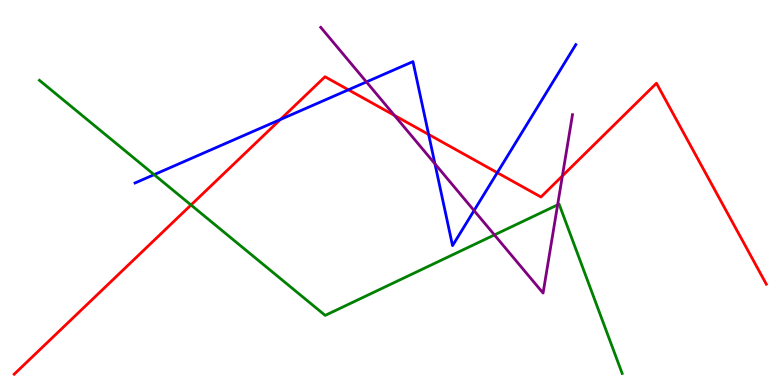[{'lines': ['blue', 'red'], 'intersections': [{'x': 3.62, 'y': 6.9}, {'x': 4.5, 'y': 7.67}, {'x': 5.53, 'y': 6.51}, {'x': 6.42, 'y': 5.51}]}, {'lines': ['green', 'red'], 'intersections': [{'x': 2.46, 'y': 4.68}]}, {'lines': ['purple', 'red'], 'intersections': [{'x': 5.09, 'y': 7.0}, {'x': 7.26, 'y': 5.43}]}, {'lines': ['blue', 'green'], 'intersections': [{'x': 1.99, 'y': 5.46}]}, {'lines': ['blue', 'purple'], 'intersections': [{'x': 4.73, 'y': 7.87}, {'x': 5.61, 'y': 5.74}, {'x': 6.12, 'y': 4.53}]}, {'lines': ['green', 'purple'], 'intersections': [{'x': 6.38, 'y': 3.9}, {'x': 7.2, 'y': 4.68}]}]